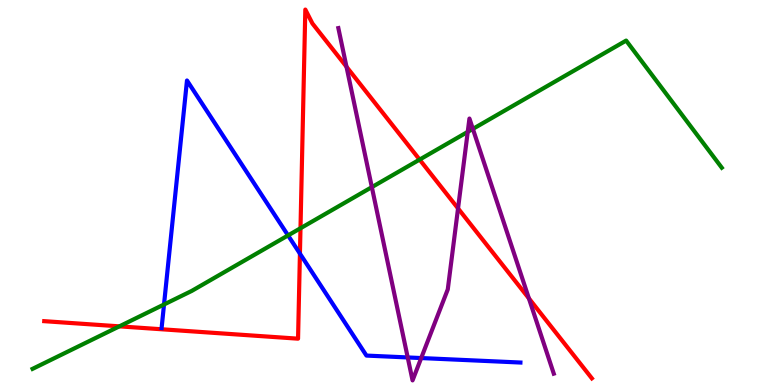[{'lines': ['blue', 'red'], 'intersections': [{'x': 3.87, 'y': 3.41}]}, {'lines': ['green', 'red'], 'intersections': [{'x': 1.54, 'y': 1.52}, {'x': 3.88, 'y': 4.07}, {'x': 5.41, 'y': 5.85}]}, {'lines': ['purple', 'red'], 'intersections': [{'x': 4.47, 'y': 8.27}, {'x': 5.91, 'y': 4.59}, {'x': 6.82, 'y': 2.25}]}, {'lines': ['blue', 'green'], 'intersections': [{'x': 2.12, 'y': 2.09}, {'x': 3.72, 'y': 3.89}]}, {'lines': ['blue', 'purple'], 'intersections': [{'x': 5.26, 'y': 0.716}, {'x': 5.43, 'y': 0.7}]}, {'lines': ['green', 'purple'], 'intersections': [{'x': 4.8, 'y': 5.14}, {'x': 6.04, 'y': 6.57}, {'x': 6.1, 'y': 6.65}]}]